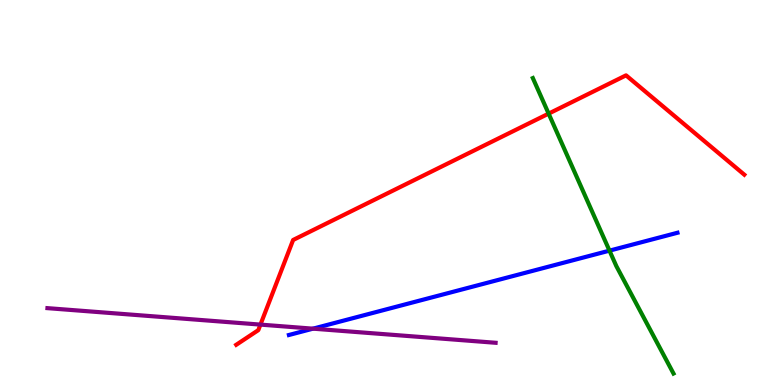[{'lines': ['blue', 'red'], 'intersections': []}, {'lines': ['green', 'red'], 'intersections': [{'x': 7.08, 'y': 7.05}]}, {'lines': ['purple', 'red'], 'intersections': [{'x': 3.36, 'y': 1.57}]}, {'lines': ['blue', 'green'], 'intersections': [{'x': 7.86, 'y': 3.49}]}, {'lines': ['blue', 'purple'], 'intersections': [{'x': 4.04, 'y': 1.46}]}, {'lines': ['green', 'purple'], 'intersections': []}]